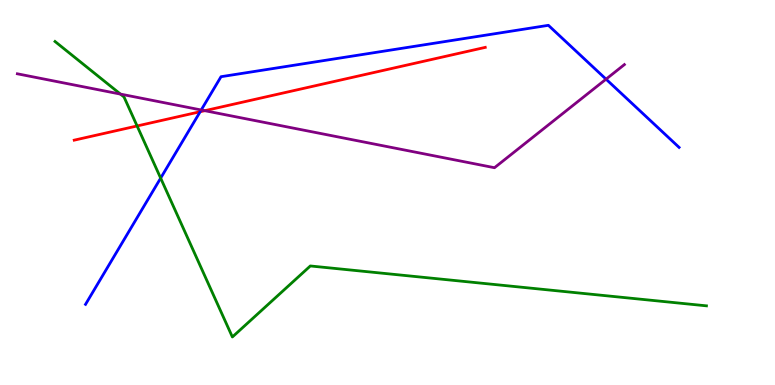[{'lines': ['blue', 'red'], 'intersections': [{'x': 2.58, 'y': 7.1}]}, {'lines': ['green', 'red'], 'intersections': [{'x': 1.77, 'y': 6.73}]}, {'lines': ['purple', 'red'], 'intersections': [{'x': 2.64, 'y': 7.12}]}, {'lines': ['blue', 'green'], 'intersections': [{'x': 2.07, 'y': 5.37}]}, {'lines': ['blue', 'purple'], 'intersections': [{'x': 2.6, 'y': 7.14}, {'x': 7.82, 'y': 7.94}]}, {'lines': ['green', 'purple'], 'intersections': [{'x': 1.55, 'y': 7.56}]}]